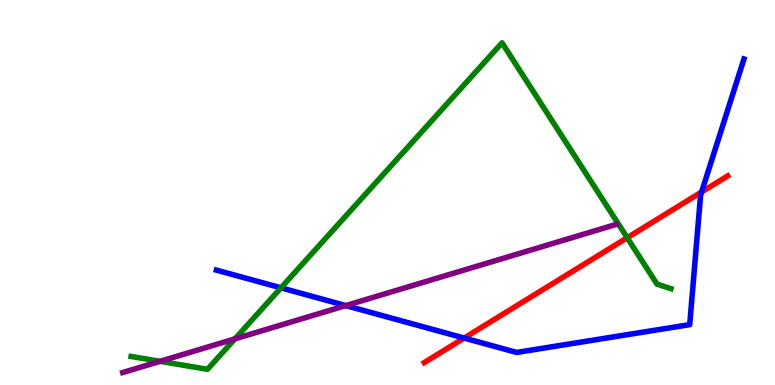[{'lines': ['blue', 'red'], 'intersections': [{'x': 5.99, 'y': 1.22}, {'x': 9.05, 'y': 5.01}]}, {'lines': ['green', 'red'], 'intersections': [{'x': 8.09, 'y': 3.82}]}, {'lines': ['purple', 'red'], 'intersections': []}, {'lines': ['blue', 'green'], 'intersections': [{'x': 3.63, 'y': 2.52}]}, {'lines': ['blue', 'purple'], 'intersections': [{'x': 4.46, 'y': 2.06}]}, {'lines': ['green', 'purple'], 'intersections': [{'x': 2.07, 'y': 0.615}, {'x': 3.03, 'y': 1.2}]}]